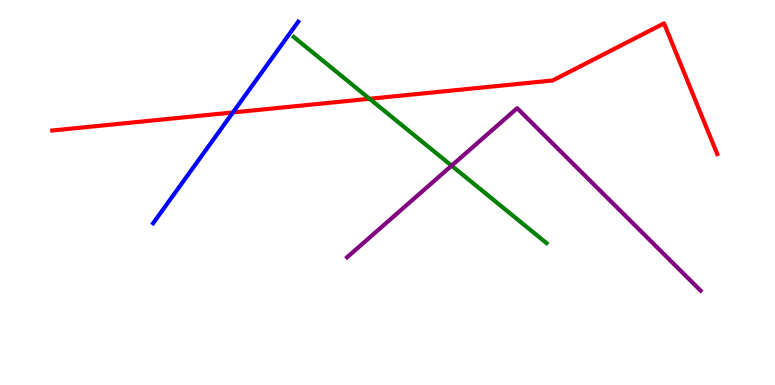[{'lines': ['blue', 'red'], 'intersections': [{'x': 3.01, 'y': 7.08}]}, {'lines': ['green', 'red'], 'intersections': [{'x': 4.77, 'y': 7.43}]}, {'lines': ['purple', 'red'], 'intersections': []}, {'lines': ['blue', 'green'], 'intersections': []}, {'lines': ['blue', 'purple'], 'intersections': []}, {'lines': ['green', 'purple'], 'intersections': [{'x': 5.83, 'y': 5.7}]}]